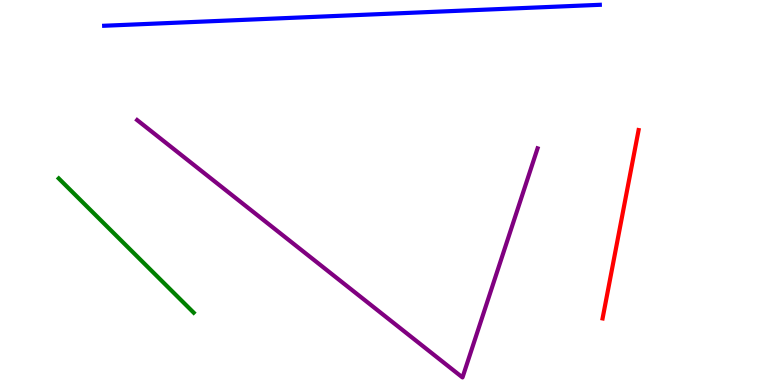[{'lines': ['blue', 'red'], 'intersections': []}, {'lines': ['green', 'red'], 'intersections': []}, {'lines': ['purple', 'red'], 'intersections': []}, {'lines': ['blue', 'green'], 'intersections': []}, {'lines': ['blue', 'purple'], 'intersections': []}, {'lines': ['green', 'purple'], 'intersections': []}]